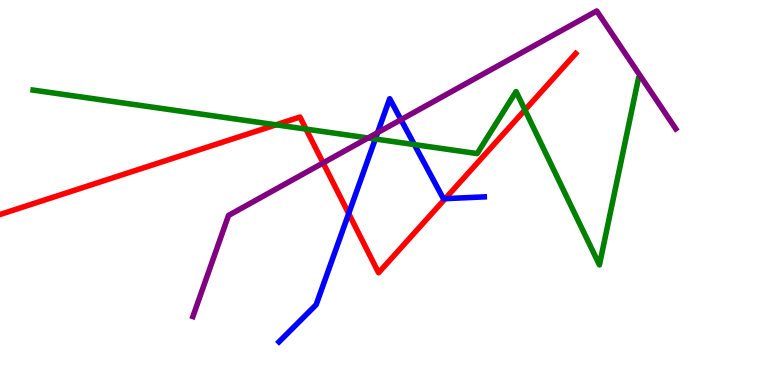[{'lines': ['blue', 'red'], 'intersections': [{'x': 4.5, 'y': 4.45}, {'x': 5.74, 'y': 4.84}]}, {'lines': ['green', 'red'], 'intersections': [{'x': 3.56, 'y': 6.76}, {'x': 3.95, 'y': 6.65}, {'x': 6.77, 'y': 7.14}]}, {'lines': ['purple', 'red'], 'intersections': [{'x': 4.17, 'y': 5.77}]}, {'lines': ['blue', 'green'], 'intersections': [{'x': 4.84, 'y': 6.39}, {'x': 5.35, 'y': 6.24}]}, {'lines': ['blue', 'purple'], 'intersections': [{'x': 4.87, 'y': 6.55}, {'x': 5.17, 'y': 6.89}]}, {'lines': ['green', 'purple'], 'intersections': [{'x': 4.75, 'y': 6.42}]}]